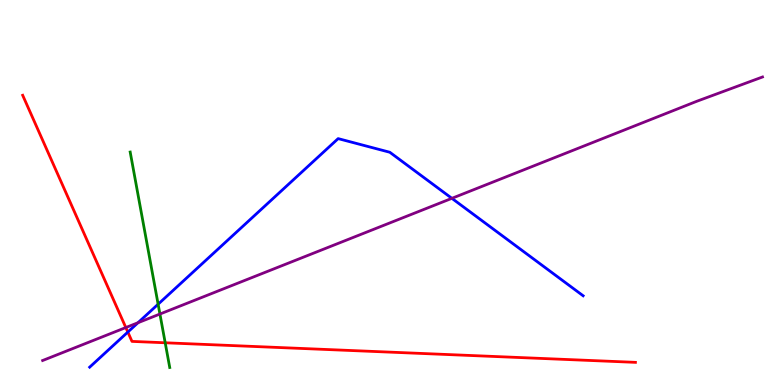[{'lines': ['blue', 'red'], 'intersections': [{'x': 1.65, 'y': 1.38}]}, {'lines': ['green', 'red'], 'intersections': [{'x': 2.13, 'y': 1.1}]}, {'lines': ['purple', 'red'], 'intersections': [{'x': 1.62, 'y': 1.49}]}, {'lines': ['blue', 'green'], 'intersections': [{'x': 2.04, 'y': 2.1}]}, {'lines': ['blue', 'purple'], 'intersections': [{'x': 1.78, 'y': 1.62}, {'x': 5.83, 'y': 4.85}]}, {'lines': ['green', 'purple'], 'intersections': [{'x': 2.06, 'y': 1.84}]}]